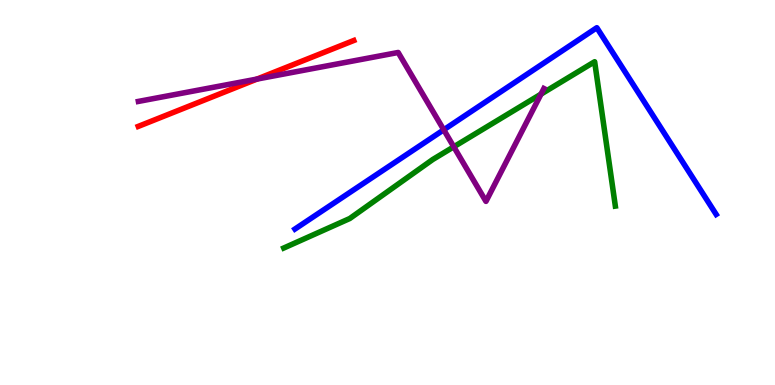[{'lines': ['blue', 'red'], 'intersections': []}, {'lines': ['green', 'red'], 'intersections': []}, {'lines': ['purple', 'red'], 'intersections': [{'x': 3.32, 'y': 7.95}]}, {'lines': ['blue', 'green'], 'intersections': []}, {'lines': ['blue', 'purple'], 'intersections': [{'x': 5.73, 'y': 6.63}]}, {'lines': ['green', 'purple'], 'intersections': [{'x': 5.86, 'y': 6.19}, {'x': 6.98, 'y': 7.56}]}]